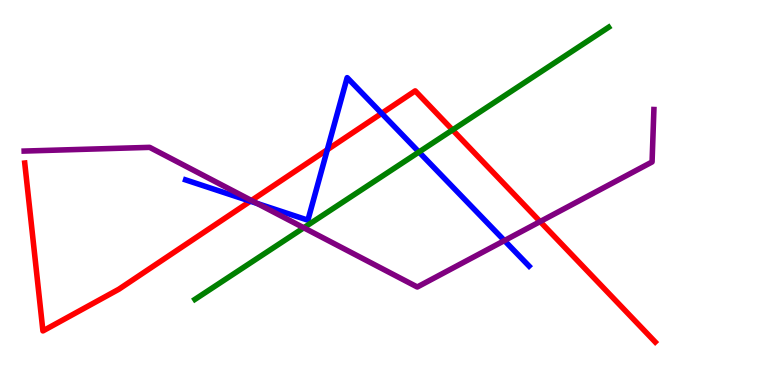[{'lines': ['blue', 'red'], 'intersections': [{'x': 3.23, 'y': 4.77}, {'x': 4.22, 'y': 6.11}, {'x': 4.92, 'y': 7.06}]}, {'lines': ['green', 'red'], 'intersections': [{'x': 5.84, 'y': 6.63}]}, {'lines': ['purple', 'red'], 'intersections': [{'x': 3.24, 'y': 4.79}, {'x': 6.97, 'y': 4.24}]}, {'lines': ['blue', 'green'], 'intersections': [{'x': 5.41, 'y': 6.05}]}, {'lines': ['blue', 'purple'], 'intersections': [{'x': 3.32, 'y': 4.72}, {'x': 6.51, 'y': 3.75}]}, {'lines': ['green', 'purple'], 'intersections': [{'x': 3.92, 'y': 4.08}]}]